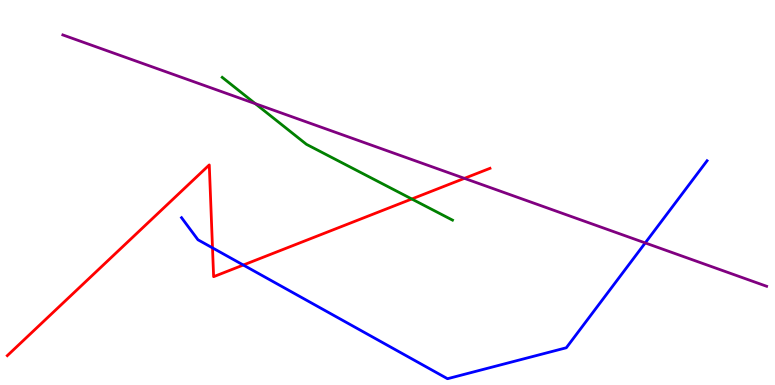[{'lines': ['blue', 'red'], 'intersections': [{'x': 2.74, 'y': 3.56}, {'x': 3.14, 'y': 3.12}]}, {'lines': ['green', 'red'], 'intersections': [{'x': 5.31, 'y': 4.83}]}, {'lines': ['purple', 'red'], 'intersections': [{'x': 5.99, 'y': 5.37}]}, {'lines': ['blue', 'green'], 'intersections': []}, {'lines': ['blue', 'purple'], 'intersections': [{'x': 8.33, 'y': 3.69}]}, {'lines': ['green', 'purple'], 'intersections': [{'x': 3.29, 'y': 7.31}]}]